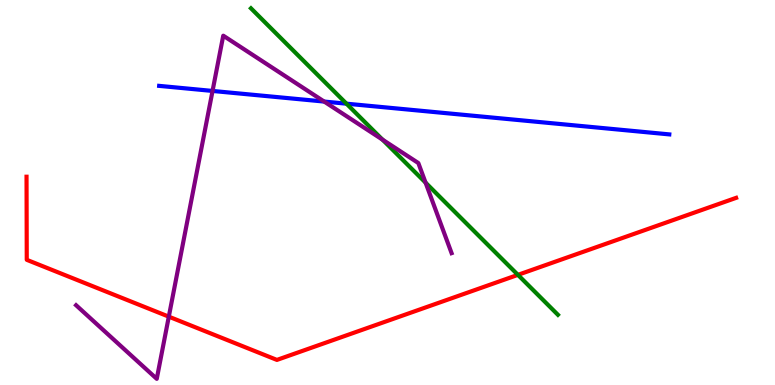[{'lines': ['blue', 'red'], 'intersections': []}, {'lines': ['green', 'red'], 'intersections': [{'x': 6.68, 'y': 2.86}]}, {'lines': ['purple', 'red'], 'intersections': [{'x': 2.18, 'y': 1.78}]}, {'lines': ['blue', 'green'], 'intersections': [{'x': 4.47, 'y': 7.31}]}, {'lines': ['blue', 'purple'], 'intersections': [{'x': 2.74, 'y': 7.64}, {'x': 4.18, 'y': 7.36}]}, {'lines': ['green', 'purple'], 'intersections': [{'x': 4.94, 'y': 6.37}, {'x': 5.49, 'y': 5.26}]}]